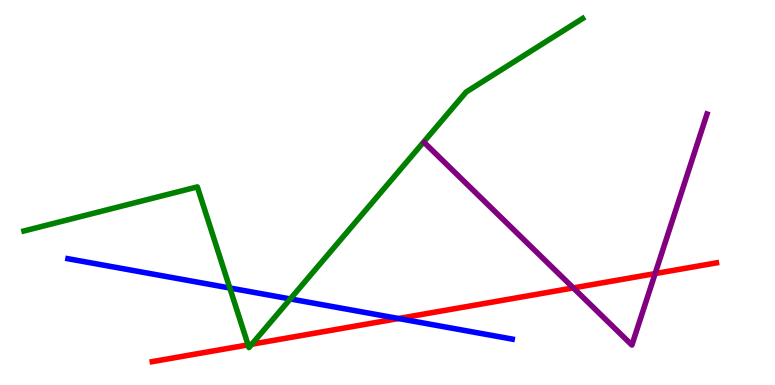[{'lines': ['blue', 'red'], 'intersections': [{'x': 5.14, 'y': 1.73}]}, {'lines': ['green', 'red'], 'intersections': [{'x': 3.2, 'y': 1.04}, {'x': 3.25, 'y': 1.06}]}, {'lines': ['purple', 'red'], 'intersections': [{'x': 7.4, 'y': 2.52}, {'x': 8.45, 'y': 2.89}]}, {'lines': ['blue', 'green'], 'intersections': [{'x': 2.97, 'y': 2.52}, {'x': 3.75, 'y': 2.24}]}, {'lines': ['blue', 'purple'], 'intersections': []}, {'lines': ['green', 'purple'], 'intersections': []}]